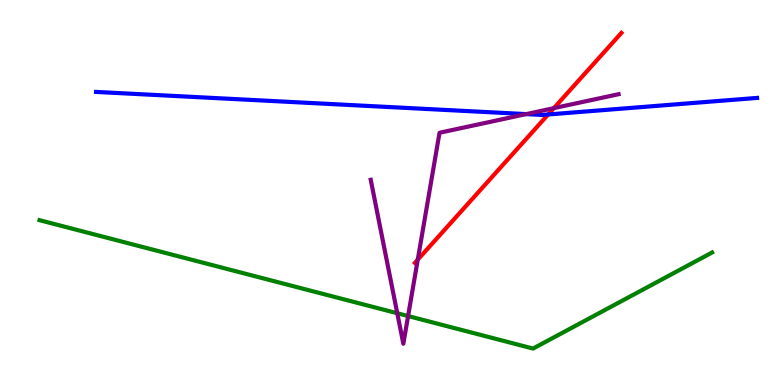[{'lines': ['blue', 'red'], 'intersections': [{'x': 7.07, 'y': 7.03}]}, {'lines': ['green', 'red'], 'intersections': []}, {'lines': ['purple', 'red'], 'intersections': [{'x': 5.39, 'y': 3.25}, {'x': 7.15, 'y': 7.19}]}, {'lines': ['blue', 'green'], 'intersections': []}, {'lines': ['blue', 'purple'], 'intersections': [{'x': 6.79, 'y': 7.04}]}, {'lines': ['green', 'purple'], 'intersections': [{'x': 5.13, 'y': 1.86}, {'x': 5.27, 'y': 1.79}]}]